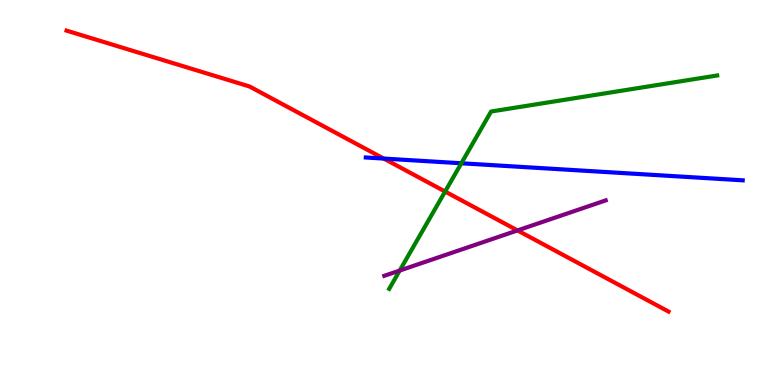[{'lines': ['blue', 'red'], 'intersections': [{'x': 4.95, 'y': 5.88}]}, {'lines': ['green', 'red'], 'intersections': [{'x': 5.74, 'y': 5.03}]}, {'lines': ['purple', 'red'], 'intersections': [{'x': 6.68, 'y': 4.01}]}, {'lines': ['blue', 'green'], 'intersections': [{'x': 5.95, 'y': 5.76}]}, {'lines': ['blue', 'purple'], 'intersections': []}, {'lines': ['green', 'purple'], 'intersections': [{'x': 5.16, 'y': 2.97}]}]